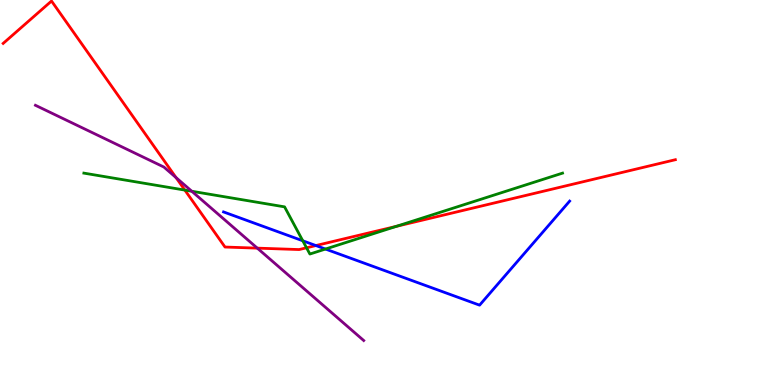[{'lines': ['blue', 'red'], 'intersections': [{'x': 4.08, 'y': 3.62}]}, {'lines': ['green', 'red'], 'intersections': [{'x': 2.39, 'y': 5.06}, {'x': 3.96, 'y': 3.56}, {'x': 5.11, 'y': 4.12}]}, {'lines': ['purple', 'red'], 'intersections': [{'x': 2.27, 'y': 5.39}, {'x': 3.32, 'y': 3.55}]}, {'lines': ['blue', 'green'], 'intersections': [{'x': 3.91, 'y': 3.75}, {'x': 4.2, 'y': 3.53}]}, {'lines': ['blue', 'purple'], 'intersections': []}, {'lines': ['green', 'purple'], 'intersections': [{'x': 2.47, 'y': 5.03}]}]